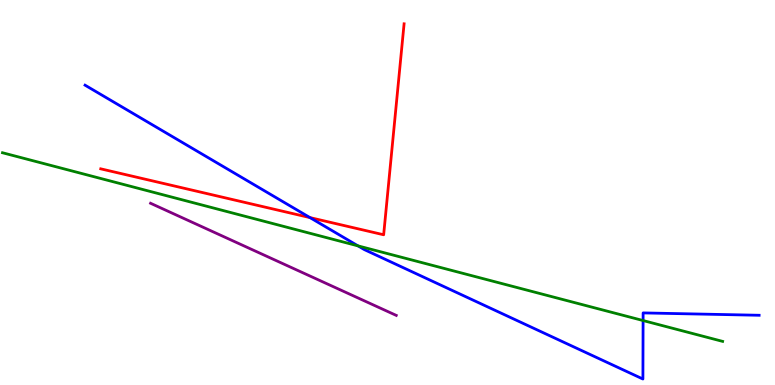[{'lines': ['blue', 'red'], 'intersections': [{'x': 4.0, 'y': 4.35}]}, {'lines': ['green', 'red'], 'intersections': []}, {'lines': ['purple', 'red'], 'intersections': []}, {'lines': ['blue', 'green'], 'intersections': [{'x': 4.62, 'y': 3.61}, {'x': 8.3, 'y': 1.67}]}, {'lines': ['blue', 'purple'], 'intersections': []}, {'lines': ['green', 'purple'], 'intersections': []}]